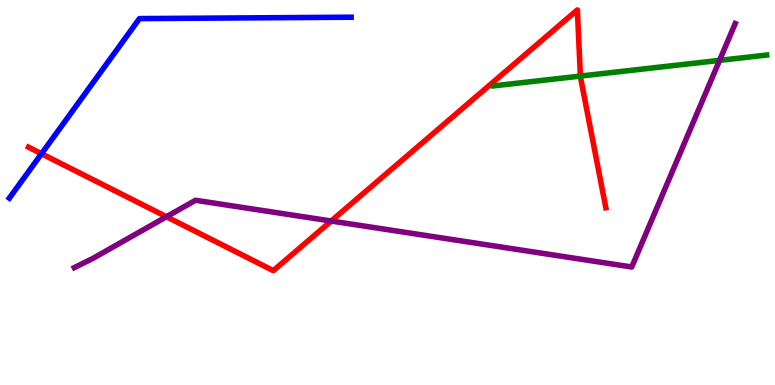[{'lines': ['blue', 'red'], 'intersections': [{'x': 0.536, 'y': 6.01}]}, {'lines': ['green', 'red'], 'intersections': [{'x': 7.49, 'y': 8.02}]}, {'lines': ['purple', 'red'], 'intersections': [{'x': 2.15, 'y': 4.37}, {'x': 4.27, 'y': 4.26}]}, {'lines': ['blue', 'green'], 'intersections': []}, {'lines': ['blue', 'purple'], 'intersections': []}, {'lines': ['green', 'purple'], 'intersections': [{'x': 9.28, 'y': 8.43}]}]